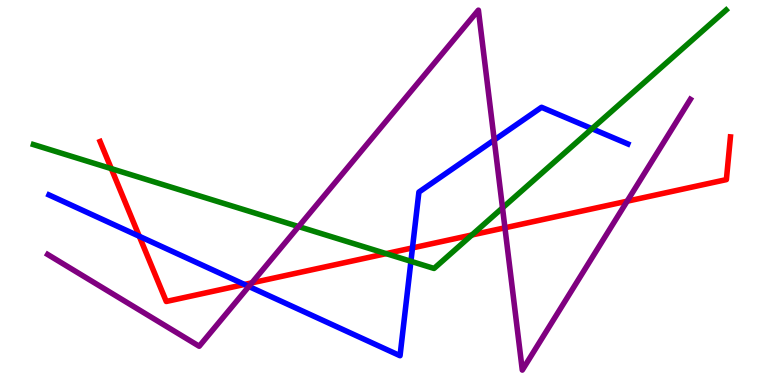[{'lines': ['blue', 'red'], 'intersections': [{'x': 1.8, 'y': 3.86}, {'x': 3.15, 'y': 2.61}, {'x': 5.32, 'y': 3.56}]}, {'lines': ['green', 'red'], 'intersections': [{'x': 1.44, 'y': 5.62}, {'x': 4.98, 'y': 3.41}, {'x': 6.09, 'y': 3.9}]}, {'lines': ['purple', 'red'], 'intersections': [{'x': 3.25, 'y': 2.65}, {'x': 6.52, 'y': 4.08}, {'x': 8.09, 'y': 4.77}]}, {'lines': ['blue', 'green'], 'intersections': [{'x': 5.3, 'y': 3.21}, {'x': 7.64, 'y': 6.66}]}, {'lines': ['blue', 'purple'], 'intersections': [{'x': 3.21, 'y': 2.56}, {'x': 6.38, 'y': 6.36}]}, {'lines': ['green', 'purple'], 'intersections': [{'x': 3.85, 'y': 4.12}, {'x': 6.48, 'y': 4.6}]}]